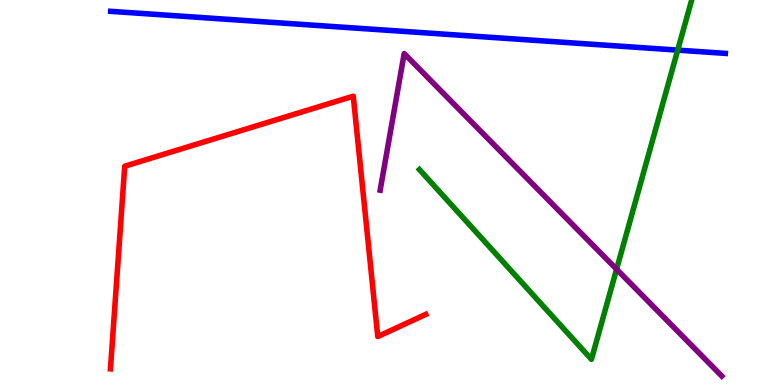[{'lines': ['blue', 'red'], 'intersections': []}, {'lines': ['green', 'red'], 'intersections': []}, {'lines': ['purple', 'red'], 'intersections': []}, {'lines': ['blue', 'green'], 'intersections': [{'x': 8.74, 'y': 8.7}]}, {'lines': ['blue', 'purple'], 'intersections': []}, {'lines': ['green', 'purple'], 'intersections': [{'x': 7.96, 'y': 3.01}]}]